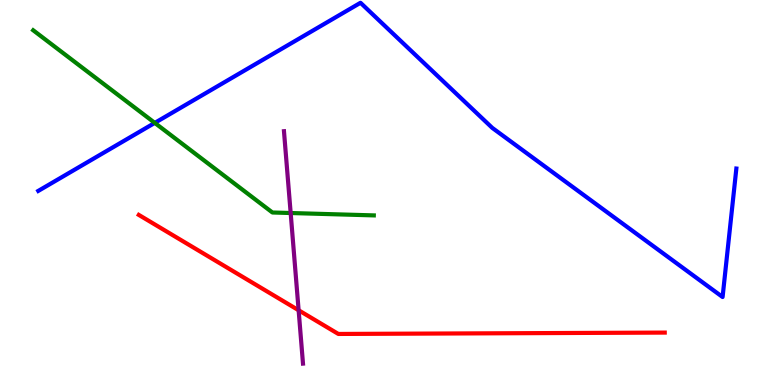[{'lines': ['blue', 'red'], 'intersections': []}, {'lines': ['green', 'red'], 'intersections': []}, {'lines': ['purple', 'red'], 'intersections': [{'x': 3.85, 'y': 1.94}]}, {'lines': ['blue', 'green'], 'intersections': [{'x': 2.0, 'y': 6.81}]}, {'lines': ['blue', 'purple'], 'intersections': []}, {'lines': ['green', 'purple'], 'intersections': [{'x': 3.75, 'y': 4.47}]}]